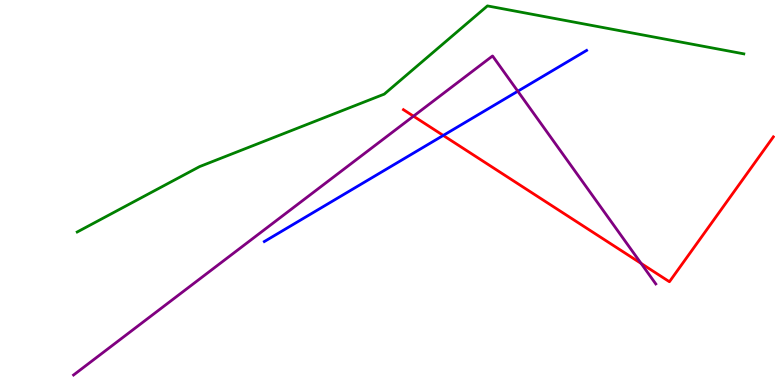[{'lines': ['blue', 'red'], 'intersections': [{'x': 5.72, 'y': 6.48}]}, {'lines': ['green', 'red'], 'intersections': []}, {'lines': ['purple', 'red'], 'intersections': [{'x': 5.34, 'y': 6.98}, {'x': 8.27, 'y': 3.16}]}, {'lines': ['blue', 'green'], 'intersections': []}, {'lines': ['blue', 'purple'], 'intersections': [{'x': 6.68, 'y': 7.63}]}, {'lines': ['green', 'purple'], 'intersections': []}]